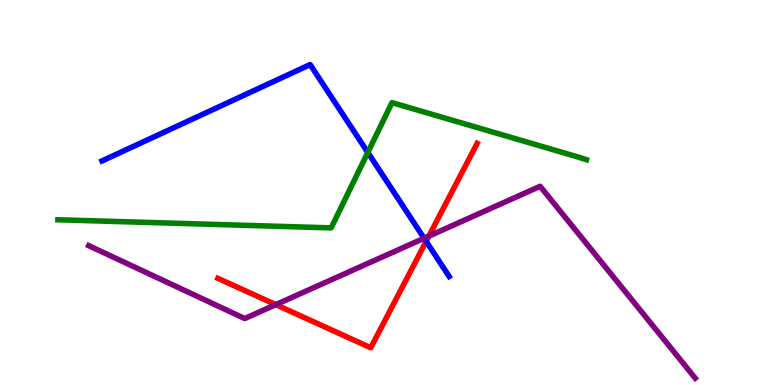[{'lines': ['blue', 'red'], 'intersections': [{'x': 5.5, 'y': 3.73}]}, {'lines': ['green', 'red'], 'intersections': []}, {'lines': ['purple', 'red'], 'intersections': [{'x': 3.56, 'y': 2.09}, {'x': 5.53, 'y': 3.87}]}, {'lines': ['blue', 'green'], 'intersections': [{'x': 4.75, 'y': 6.04}]}, {'lines': ['blue', 'purple'], 'intersections': [{'x': 5.47, 'y': 3.81}]}, {'lines': ['green', 'purple'], 'intersections': []}]